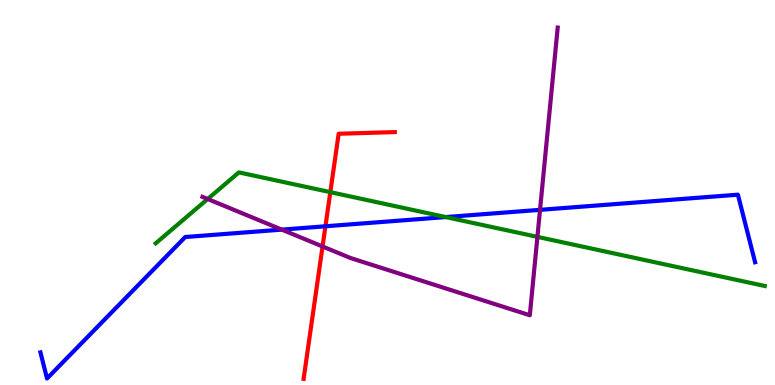[{'lines': ['blue', 'red'], 'intersections': [{'x': 4.2, 'y': 4.12}]}, {'lines': ['green', 'red'], 'intersections': [{'x': 4.26, 'y': 5.01}]}, {'lines': ['purple', 'red'], 'intersections': [{'x': 4.16, 'y': 3.6}]}, {'lines': ['blue', 'green'], 'intersections': [{'x': 5.75, 'y': 4.36}]}, {'lines': ['blue', 'purple'], 'intersections': [{'x': 3.64, 'y': 4.04}, {'x': 6.97, 'y': 4.55}]}, {'lines': ['green', 'purple'], 'intersections': [{'x': 2.68, 'y': 4.83}, {'x': 6.93, 'y': 3.85}]}]